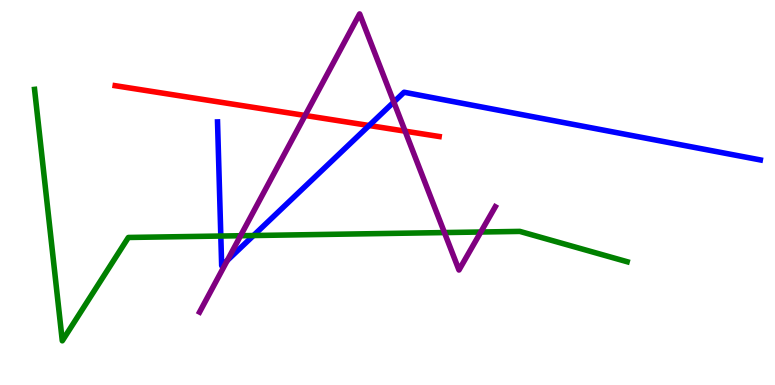[{'lines': ['blue', 'red'], 'intersections': [{'x': 4.76, 'y': 6.74}]}, {'lines': ['green', 'red'], 'intersections': []}, {'lines': ['purple', 'red'], 'intersections': [{'x': 3.94, 'y': 7.0}, {'x': 5.23, 'y': 6.59}]}, {'lines': ['blue', 'green'], 'intersections': [{'x': 2.85, 'y': 3.87}, {'x': 3.27, 'y': 3.88}]}, {'lines': ['blue', 'purple'], 'intersections': [{'x': 2.93, 'y': 3.24}, {'x': 5.08, 'y': 7.35}]}, {'lines': ['green', 'purple'], 'intersections': [{'x': 3.1, 'y': 3.88}, {'x': 5.73, 'y': 3.96}, {'x': 6.2, 'y': 3.97}]}]